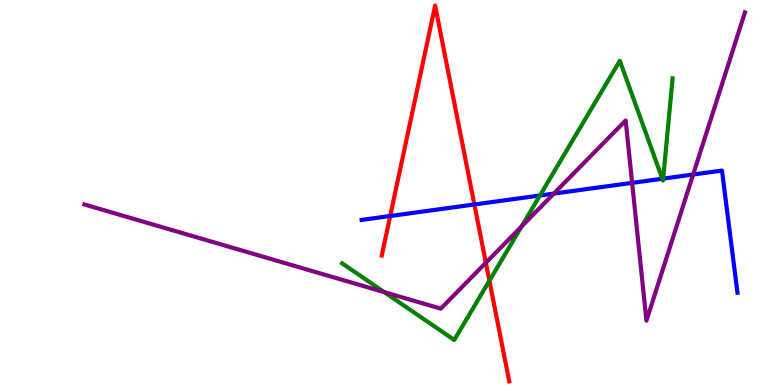[{'lines': ['blue', 'red'], 'intersections': [{'x': 5.03, 'y': 4.39}, {'x': 6.12, 'y': 4.69}]}, {'lines': ['green', 'red'], 'intersections': [{'x': 6.31, 'y': 2.71}]}, {'lines': ['purple', 'red'], 'intersections': [{'x': 6.27, 'y': 3.17}]}, {'lines': ['blue', 'green'], 'intersections': [{'x': 6.97, 'y': 4.92}, {'x': 8.55, 'y': 5.36}, {'x': 8.56, 'y': 5.36}]}, {'lines': ['blue', 'purple'], 'intersections': [{'x': 7.15, 'y': 4.97}, {'x': 8.16, 'y': 5.25}, {'x': 8.94, 'y': 5.47}]}, {'lines': ['green', 'purple'], 'intersections': [{'x': 4.96, 'y': 2.41}, {'x': 6.73, 'y': 4.12}]}]